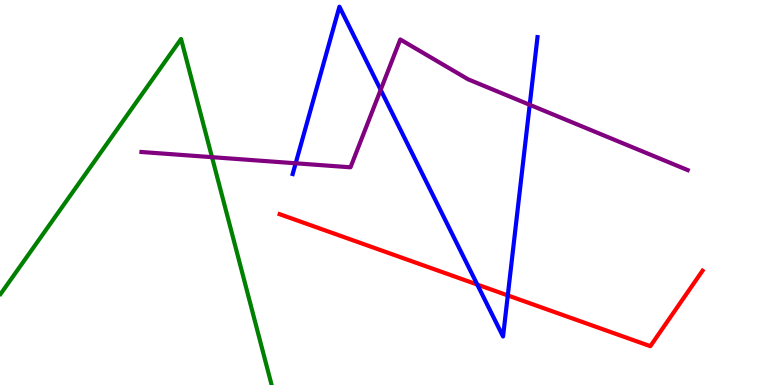[{'lines': ['blue', 'red'], 'intersections': [{'x': 6.16, 'y': 2.61}, {'x': 6.55, 'y': 2.33}]}, {'lines': ['green', 'red'], 'intersections': []}, {'lines': ['purple', 'red'], 'intersections': []}, {'lines': ['blue', 'green'], 'intersections': []}, {'lines': ['blue', 'purple'], 'intersections': [{'x': 3.82, 'y': 5.76}, {'x': 4.91, 'y': 7.67}, {'x': 6.83, 'y': 7.28}]}, {'lines': ['green', 'purple'], 'intersections': [{'x': 2.74, 'y': 5.92}]}]